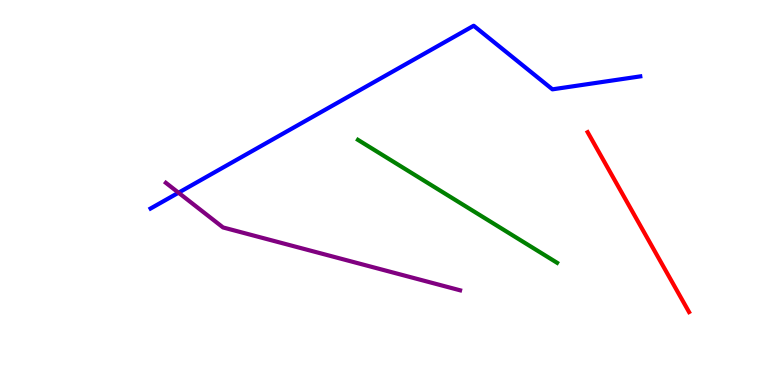[{'lines': ['blue', 'red'], 'intersections': []}, {'lines': ['green', 'red'], 'intersections': []}, {'lines': ['purple', 'red'], 'intersections': []}, {'lines': ['blue', 'green'], 'intersections': []}, {'lines': ['blue', 'purple'], 'intersections': [{'x': 2.3, 'y': 4.99}]}, {'lines': ['green', 'purple'], 'intersections': []}]